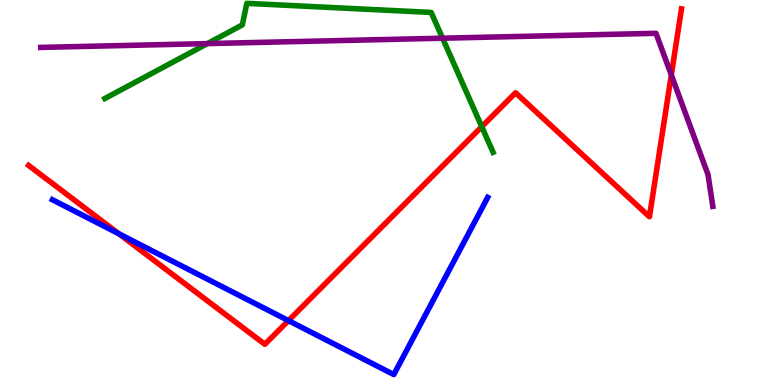[{'lines': ['blue', 'red'], 'intersections': [{'x': 1.53, 'y': 3.93}, {'x': 3.72, 'y': 1.67}]}, {'lines': ['green', 'red'], 'intersections': [{'x': 6.22, 'y': 6.71}]}, {'lines': ['purple', 'red'], 'intersections': [{'x': 8.66, 'y': 8.05}]}, {'lines': ['blue', 'green'], 'intersections': []}, {'lines': ['blue', 'purple'], 'intersections': []}, {'lines': ['green', 'purple'], 'intersections': [{'x': 2.68, 'y': 8.87}, {'x': 5.71, 'y': 9.01}]}]